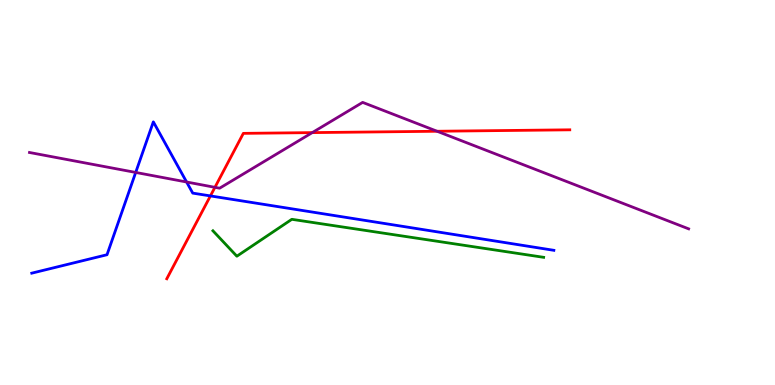[{'lines': ['blue', 'red'], 'intersections': [{'x': 2.71, 'y': 4.91}]}, {'lines': ['green', 'red'], 'intersections': []}, {'lines': ['purple', 'red'], 'intersections': [{'x': 2.77, 'y': 5.13}, {'x': 4.03, 'y': 6.56}, {'x': 5.64, 'y': 6.59}]}, {'lines': ['blue', 'green'], 'intersections': []}, {'lines': ['blue', 'purple'], 'intersections': [{'x': 1.75, 'y': 5.52}, {'x': 2.41, 'y': 5.27}]}, {'lines': ['green', 'purple'], 'intersections': []}]